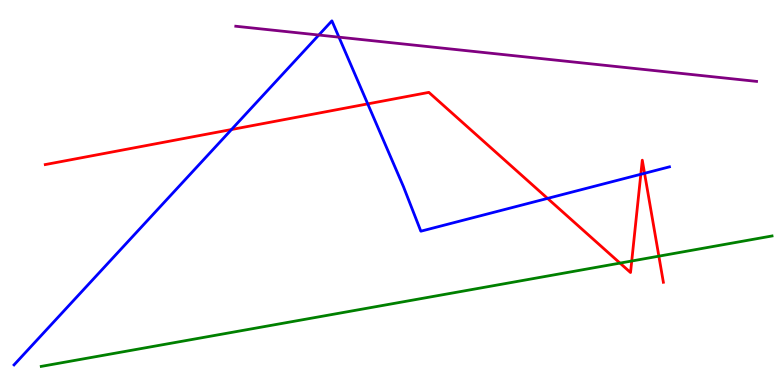[{'lines': ['blue', 'red'], 'intersections': [{'x': 2.99, 'y': 6.64}, {'x': 4.74, 'y': 7.3}, {'x': 7.07, 'y': 4.85}, {'x': 8.27, 'y': 5.47}, {'x': 8.32, 'y': 5.5}]}, {'lines': ['green', 'red'], 'intersections': [{'x': 8.0, 'y': 3.17}, {'x': 8.15, 'y': 3.22}, {'x': 8.5, 'y': 3.35}]}, {'lines': ['purple', 'red'], 'intersections': []}, {'lines': ['blue', 'green'], 'intersections': []}, {'lines': ['blue', 'purple'], 'intersections': [{'x': 4.11, 'y': 9.09}, {'x': 4.37, 'y': 9.03}]}, {'lines': ['green', 'purple'], 'intersections': []}]